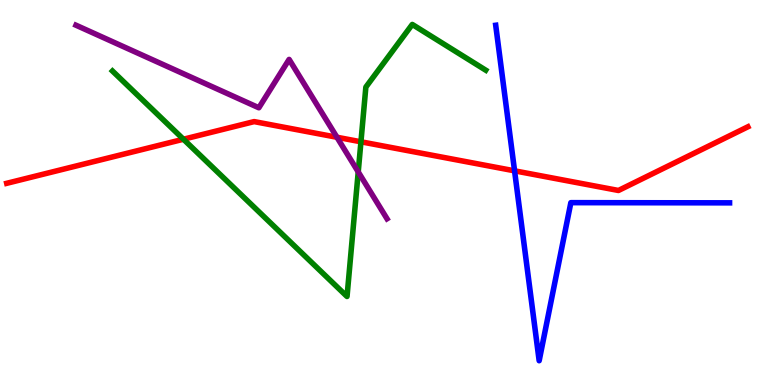[{'lines': ['blue', 'red'], 'intersections': [{'x': 6.64, 'y': 5.56}]}, {'lines': ['green', 'red'], 'intersections': [{'x': 2.37, 'y': 6.38}, {'x': 4.66, 'y': 6.32}]}, {'lines': ['purple', 'red'], 'intersections': [{'x': 4.35, 'y': 6.43}]}, {'lines': ['blue', 'green'], 'intersections': []}, {'lines': ['blue', 'purple'], 'intersections': []}, {'lines': ['green', 'purple'], 'intersections': [{'x': 4.62, 'y': 5.53}]}]